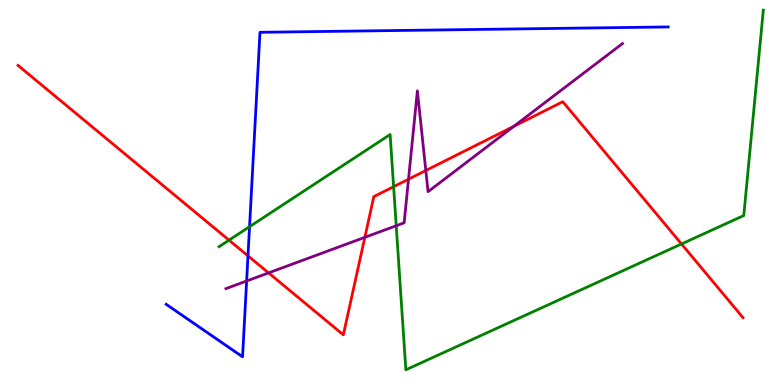[{'lines': ['blue', 'red'], 'intersections': [{'x': 3.2, 'y': 3.35}]}, {'lines': ['green', 'red'], 'intersections': [{'x': 2.96, 'y': 3.76}, {'x': 5.08, 'y': 5.15}, {'x': 8.79, 'y': 3.66}]}, {'lines': ['purple', 'red'], 'intersections': [{'x': 3.47, 'y': 2.91}, {'x': 4.71, 'y': 3.84}, {'x': 5.27, 'y': 5.35}, {'x': 5.49, 'y': 5.57}, {'x': 6.63, 'y': 6.72}]}, {'lines': ['blue', 'green'], 'intersections': [{'x': 3.22, 'y': 4.11}]}, {'lines': ['blue', 'purple'], 'intersections': [{'x': 3.18, 'y': 2.7}]}, {'lines': ['green', 'purple'], 'intersections': [{'x': 5.11, 'y': 4.14}]}]